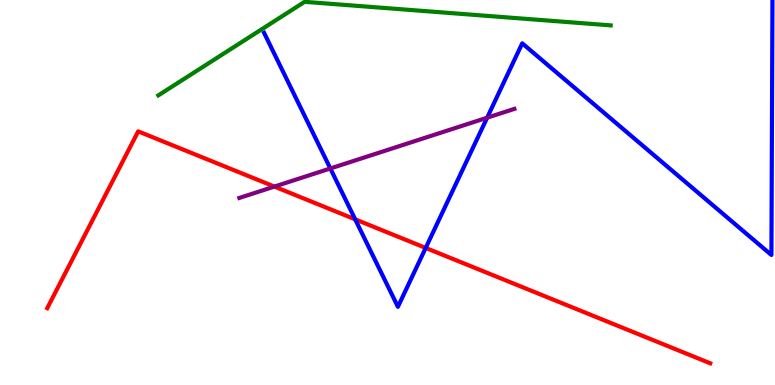[{'lines': ['blue', 'red'], 'intersections': [{'x': 4.58, 'y': 4.3}, {'x': 5.49, 'y': 3.56}]}, {'lines': ['green', 'red'], 'intersections': []}, {'lines': ['purple', 'red'], 'intersections': [{'x': 3.54, 'y': 5.15}]}, {'lines': ['blue', 'green'], 'intersections': []}, {'lines': ['blue', 'purple'], 'intersections': [{'x': 4.26, 'y': 5.62}, {'x': 6.29, 'y': 6.94}]}, {'lines': ['green', 'purple'], 'intersections': []}]